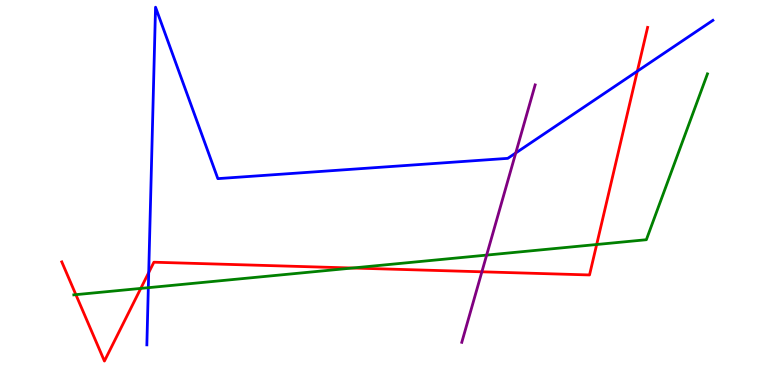[{'lines': ['blue', 'red'], 'intersections': [{'x': 1.92, 'y': 2.92}, {'x': 8.22, 'y': 8.15}]}, {'lines': ['green', 'red'], 'intersections': [{'x': 0.979, 'y': 2.35}, {'x': 1.82, 'y': 2.51}, {'x': 4.55, 'y': 3.04}, {'x': 7.7, 'y': 3.65}]}, {'lines': ['purple', 'red'], 'intersections': [{'x': 6.22, 'y': 2.94}]}, {'lines': ['blue', 'green'], 'intersections': [{'x': 1.91, 'y': 2.53}]}, {'lines': ['blue', 'purple'], 'intersections': [{'x': 6.65, 'y': 6.03}]}, {'lines': ['green', 'purple'], 'intersections': [{'x': 6.28, 'y': 3.37}]}]